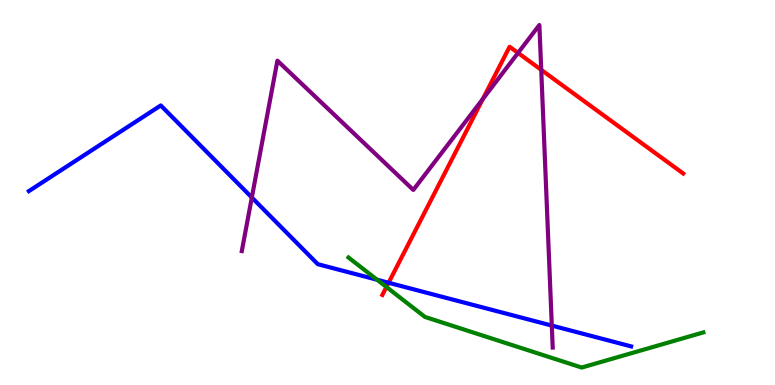[{'lines': ['blue', 'red'], 'intersections': [{'x': 5.01, 'y': 2.66}]}, {'lines': ['green', 'red'], 'intersections': [{'x': 4.99, 'y': 2.55}]}, {'lines': ['purple', 'red'], 'intersections': [{'x': 6.23, 'y': 7.43}, {'x': 6.68, 'y': 8.63}, {'x': 6.98, 'y': 8.19}]}, {'lines': ['blue', 'green'], 'intersections': [{'x': 4.87, 'y': 2.73}]}, {'lines': ['blue', 'purple'], 'intersections': [{'x': 3.25, 'y': 4.87}, {'x': 7.12, 'y': 1.54}]}, {'lines': ['green', 'purple'], 'intersections': []}]